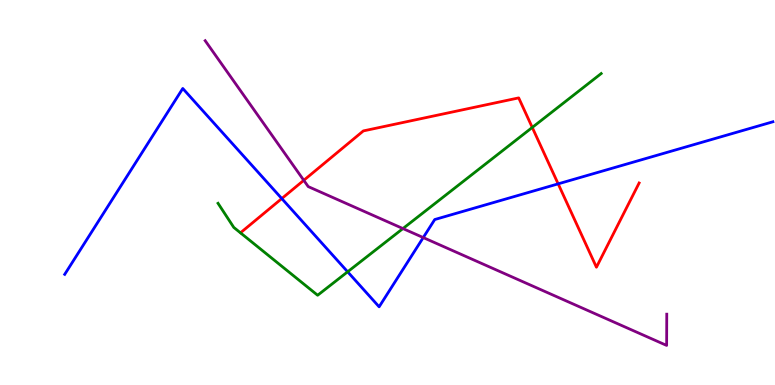[{'lines': ['blue', 'red'], 'intersections': [{'x': 3.64, 'y': 4.84}, {'x': 7.2, 'y': 5.22}]}, {'lines': ['green', 'red'], 'intersections': [{'x': 6.87, 'y': 6.69}]}, {'lines': ['purple', 'red'], 'intersections': [{'x': 3.92, 'y': 5.32}]}, {'lines': ['blue', 'green'], 'intersections': [{'x': 4.49, 'y': 2.94}]}, {'lines': ['blue', 'purple'], 'intersections': [{'x': 5.46, 'y': 3.83}]}, {'lines': ['green', 'purple'], 'intersections': [{'x': 5.2, 'y': 4.06}]}]